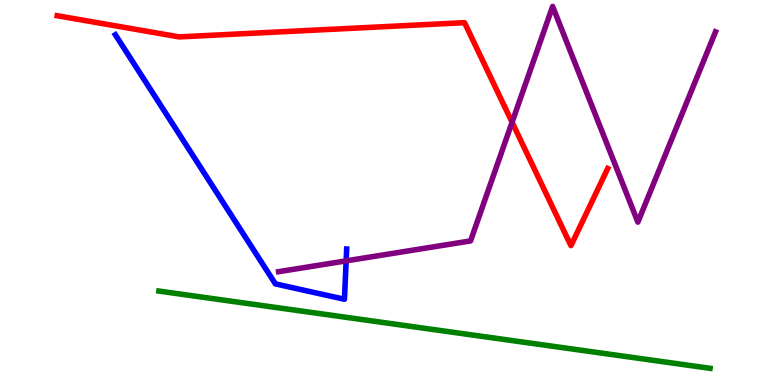[{'lines': ['blue', 'red'], 'intersections': []}, {'lines': ['green', 'red'], 'intersections': []}, {'lines': ['purple', 'red'], 'intersections': [{'x': 6.61, 'y': 6.82}]}, {'lines': ['blue', 'green'], 'intersections': []}, {'lines': ['blue', 'purple'], 'intersections': [{'x': 4.47, 'y': 3.22}]}, {'lines': ['green', 'purple'], 'intersections': []}]